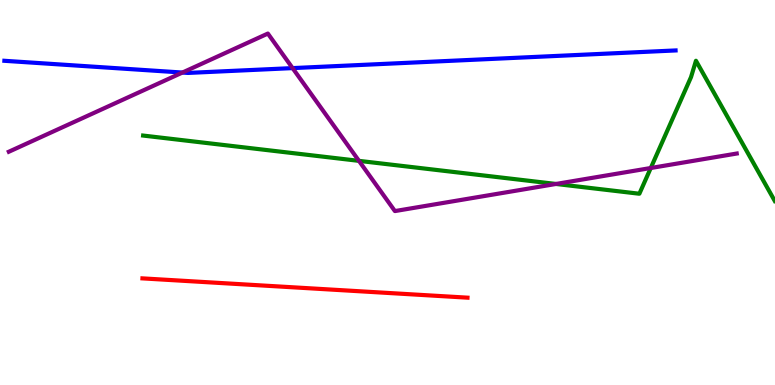[{'lines': ['blue', 'red'], 'intersections': []}, {'lines': ['green', 'red'], 'intersections': []}, {'lines': ['purple', 'red'], 'intersections': []}, {'lines': ['blue', 'green'], 'intersections': []}, {'lines': ['blue', 'purple'], 'intersections': [{'x': 2.35, 'y': 8.12}, {'x': 3.78, 'y': 8.23}]}, {'lines': ['green', 'purple'], 'intersections': [{'x': 4.63, 'y': 5.82}, {'x': 7.17, 'y': 5.22}, {'x': 8.4, 'y': 5.64}]}]